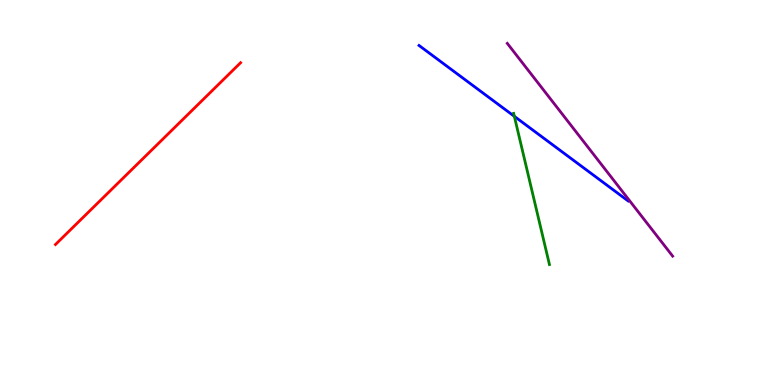[{'lines': ['blue', 'red'], 'intersections': []}, {'lines': ['green', 'red'], 'intersections': []}, {'lines': ['purple', 'red'], 'intersections': []}, {'lines': ['blue', 'green'], 'intersections': [{'x': 6.64, 'y': 6.98}]}, {'lines': ['blue', 'purple'], 'intersections': []}, {'lines': ['green', 'purple'], 'intersections': []}]